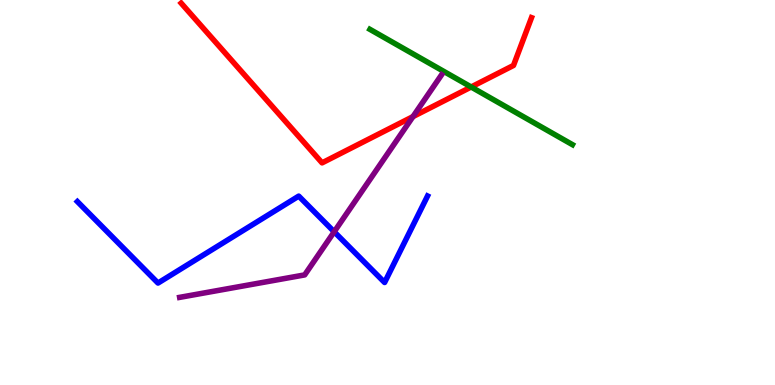[{'lines': ['blue', 'red'], 'intersections': []}, {'lines': ['green', 'red'], 'intersections': [{'x': 6.08, 'y': 7.74}]}, {'lines': ['purple', 'red'], 'intersections': [{'x': 5.33, 'y': 6.97}]}, {'lines': ['blue', 'green'], 'intersections': []}, {'lines': ['blue', 'purple'], 'intersections': [{'x': 4.31, 'y': 3.98}]}, {'lines': ['green', 'purple'], 'intersections': []}]